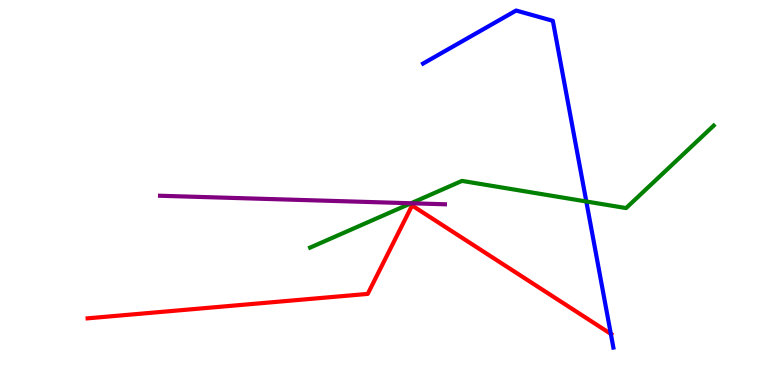[{'lines': ['blue', 'red'], 'intersections': [{'x': 7.88, 'y': 1.33}]}, {'lines': ['green', 'red'], 'intersections': []}, {'lines': ['purple', 'red'], 'intersections': []}, {'lines': ['blue', 'green'], 'intersections': [{'x': 7.57, 'y': 4.77}]}, {'lines': ['blue', 'purple'], 'intersections': []}, {'lines': ['green', 'purple'], 'intersections': [{'x': 5.3, 'y': 4.72}]}]